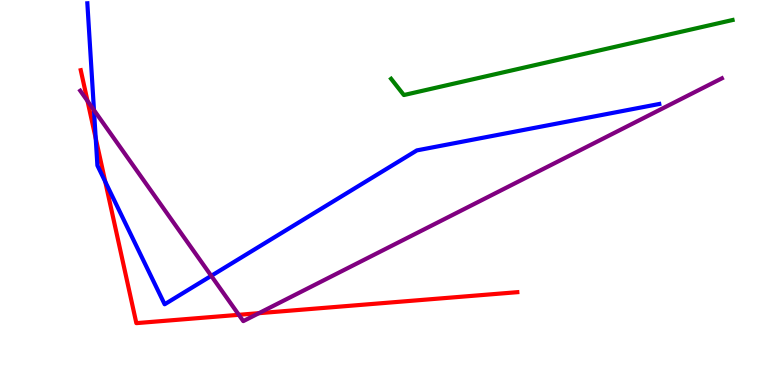[{'lines': ['blue', 'red'], 'intersections': [{'x': 1.24, 'y': 6.41}, {'x': 1.36, 'y': 5.28}]}, {'lines': ['green', 'red'], 'intersections': []}, {'lines': ['purple', 'red'], 'intersections': [{'x': 1.13, 'y': 7.38}, {'x': 3.08, 'y': 1.82}, {'x': 3.34, 'y': 1.87}]}, {'lines': ['blue', 'green'], 'intersections': []}, {'lines': ['blue', 'purple'], 'intersections': [{'x': 1.21, 'y': 7.14}, {'x': 2.73, 'y': 2.84}]}, {'lines': ['green', 'purple'], 'intersections': []}]